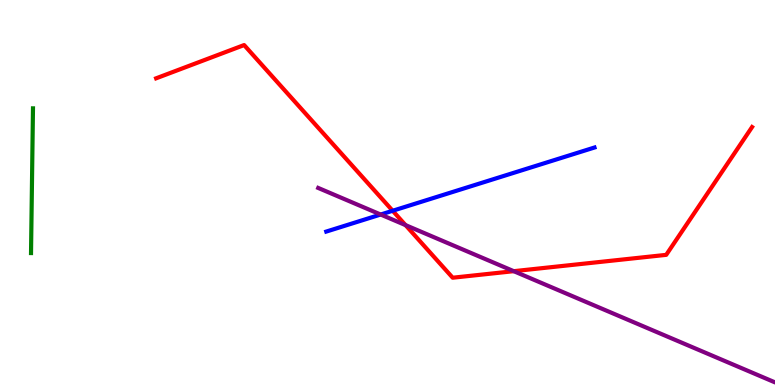[{'lines': ['blue', 'red'], 'intersections': [{'x': 5.07, 'y': 4.53}]}, {'lines': ['green', 'red'], 'intersections': []}, {'lines': ['purple', 'red'], 'intersections': [{'x': 5.23, 'y': 4.15}, {'x': 6.63, 'y': 2.96}]}, {'lines': ['blue', 'green'], 'intersections': []}, {'lines': ['blue', 'purple'], 'intersections': [{'x': 4.91, 'y': 4.43}]}, {'lines': ['green', 'purple'], 'intersections': []}]